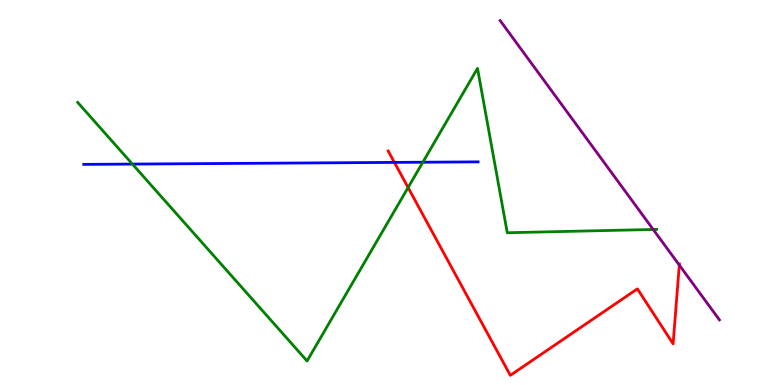[{'lines': ['blue', 'red'], 'intersections': [{'x': 5.09, 'y': 5.78}]}, {'lines': ['green', 'red'], 'intersections': [{'x': 5.27, 'y': 5.13}]}, {'lines': ['purple', 'red'], 'intersections': [{'x': 8.77, 'y': 3.11}]}, {'lines': ['blue', 'green'], 'intersections': [{'x': 1.71, 'y': 5.74}, {'x': 5.46, 'y': 5.79}]}, {'lines': ['blue', 'purple'], 'intersections': []}, {'lines': ['green', 'purple'], 'intersections': [{'x': 8.43, 'y': 4.04}]}]